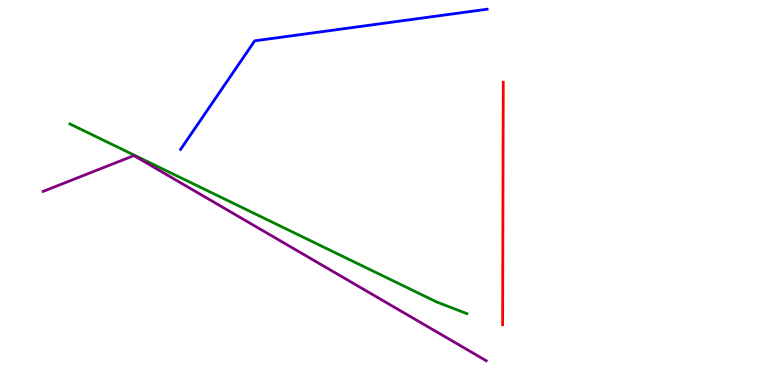[{'lines': ['blue', 'red'], 'intersections': []}, {'lines': ['green', 'red'], 'intersections': []}, {'lines': ['purple', 'red'], 'intersections': []}, {'lines': ['blue', 'green'], 'intersections': []}, {'lines': ['blue', 'purple'], 'intersections': []}, {'lines': ['green', 'purple'], 'intersections': []}]